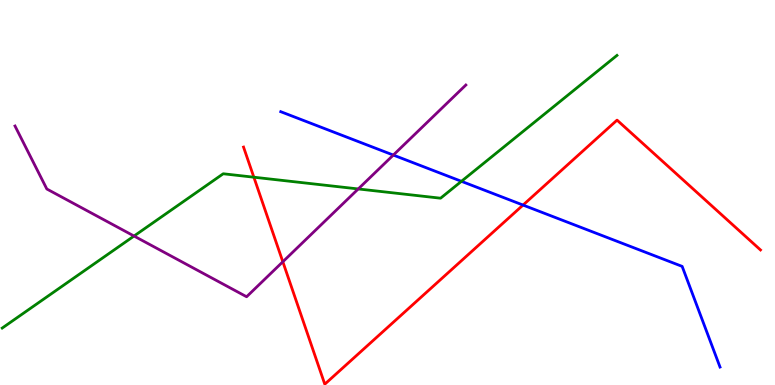[{'lines': ['blue', 'red'], 'intersections': [{'x': 6.75, 'y': 4.67}]}, {'lines': ['green', 'red'], 'intersections': [{'x': 3.28, 'y': 5.4}]}, {'lines': ['purple', 'red'], 'intersections': [{'x': 3.65, 'y': 3.2}]}, {'lines': ['blue', 'green'], 'intersections': [{'x': 5.95, 'y': 5.29}]}, {'lines': ['blue', 'purple'], 'intersections': [{'x': 5.08, 'y': 5.97}]}, {'lines': ['green', 'purple'], 'intersections': [{'x': 1.73, 'y': 3.87}, {'x': 4.62, 'y': 5.09}]}]